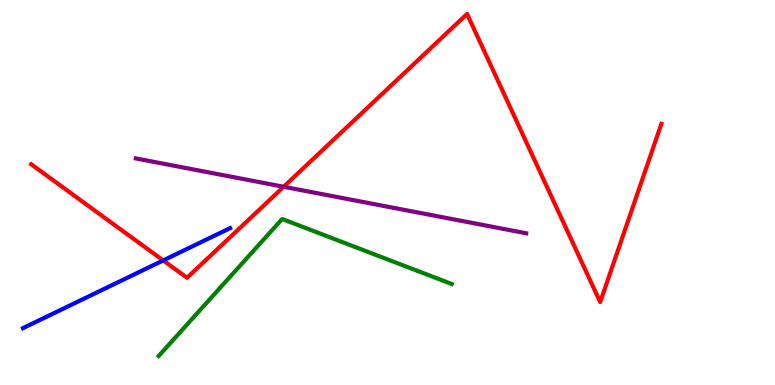[{'lines': ['blue', 'red'], 'intersections': [{'x': 2.11, 'y': 3.24}]}, {'lines': ['green', 'red'], 'intersections': []}, {'lines': ['purple', 'red'], 'intersections': [{'x': 3.66, 'y': 5.15}]}, {'lines': ['blue', 'green'], 'intersections': []}, {'lines': ['blue', 'purple'], 'intersections': []}, {'lines': ['green', 'purple'], 'intersections': []}]